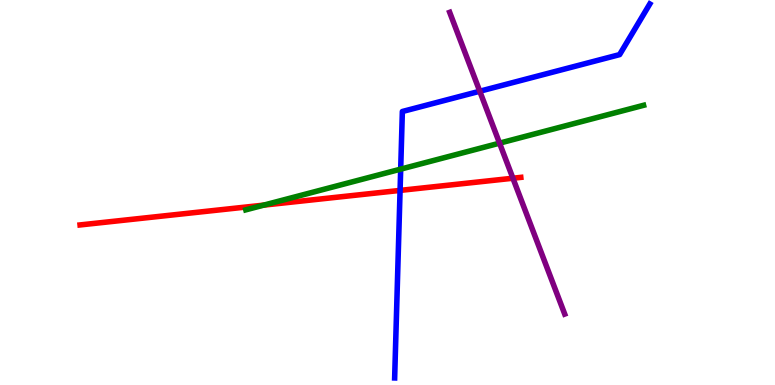[{'lines': ['blue', 'red'], 'intersections': [{'x': 5.16, 'y': 5.05}]}, {'lines': ['green', 'red'], 'intersections': [{'x': 3.4, 'y': 4.67}]}, {'lines': ['purple', 'red'], 'intersections': [{'x': 6.62, 'y': 5.37}]}, {'lines': ['blue', 'green'], 'intersections': [{'x': 5.17, 'y': 5.61}]}, {'lines': ['blue', 'purple'], 'intersections': [{'x': 6.19, 'y': 7.63}]}, {'lines': ['green', 'purple'], 'intersections': [{'x': 6.45, 'y': 6.28}]}]